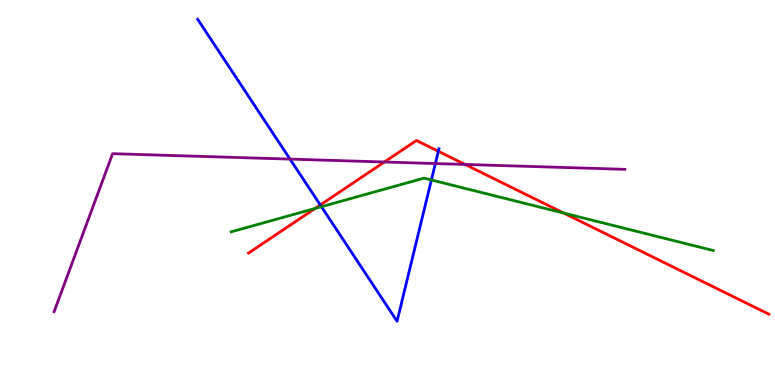[{'lines': ['blue', 'red'], 'intersections': [{'x': 4.13, 'y': 4.68}, {'x': 5.66, 'y': 6.07}]}, {'lines': ['green', 'red'], 'intersections': [{'x': 4.07, 'y': 4.58}, {'x': 7.27, 'y': 4.47}]}, {'lines': ['purple', 'red'], 'intersections': [{'x': 4.96, 'y': 5.79}, {'x': 6.0, 'y': 5.73}]}, {'lines': ['blue', 'green'], 'intersections': [{'x': 4.15, 'y': 4.63}, {'x': 5.57, 'y': 5.33}]}, {'lines': ['blue', 'purple'], 'intersections': [{'x': 3.74, 'y': 5.87}, {'x': 5.62, 'y': 5.75}]}, {'lines': ['green', 'purple'], 'intersections': []}]